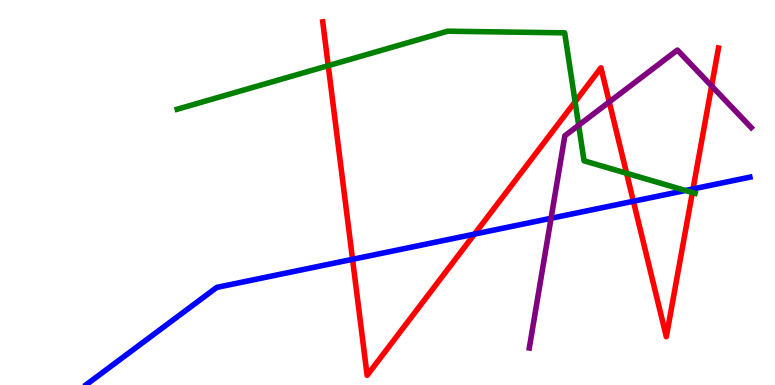[{'lines': ['blue', 'red'], 'intersections': [{'x': 4.55, 'y': 3.26}, {'x': 6.12, 'y': 3.92}, {'x': 8.17, 'y': 4.77}, {'x': 8.94, 'y': 5.09}]}, {'lines': ['green', 'red'], 'intersections': [{'x': 4.24, 'y': 8.29}, {'x': 7.42, 'y': 7.36}, {'x': 8.09, 'y': 5.5}, {'x': 8.93, 'y': 5.0}]}, {'lines': ['purple', 'red'], 'intersections': [{'x': 7.86, 'y': 7.35}, {'x': 9.18, 'y': 7.77}]}, {'lines': ['blue', 'green'], 'intersections': [{'x': 8.84, 'y': 5.05}]}, {'lines': ['blue', 'purple'], 'intersections': [{'x': 7.11, 'y': 4.33}]}, {'lines': ['green', 'purple'], 'intersections': [{'x': 7.47, 'y': 6.75}]}]